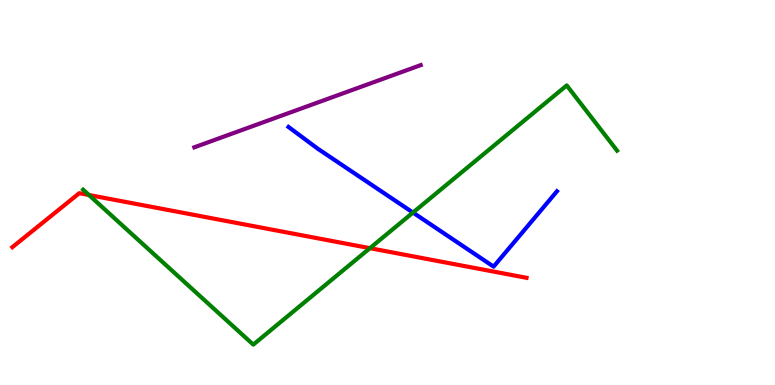[{'lines': ['blue', 'red'], 'intersections': []}, {'lines': ['green', 'red'], 'intersections': [{'x': 1.15, 'y': 4.93}, {'x': 4.77, 'y': 3.55}]}, {'lines': ['purple', 'red'], 'intersections': []}, {'lines': ['blue', 'green'], 'intersections': [{'x': 5.33, 'y': 4.48}]}, {'lines': ['blue', 'purple'], 'intersections': []}, {'lines': ['green', 'purple'], 'intersections': []}]